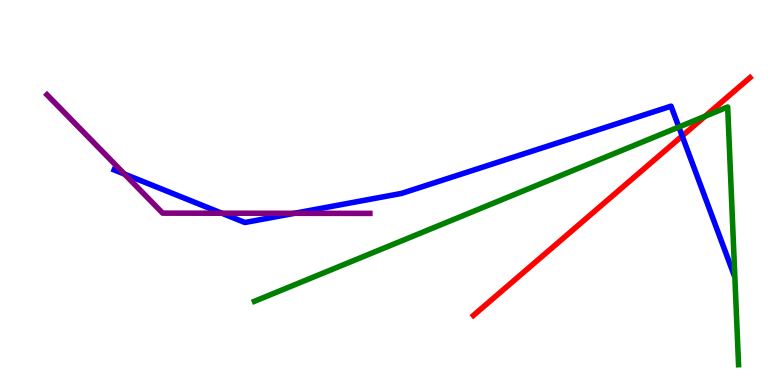[{'lines': ['blue', 'red'], 'intersections': [{'x': 8.8, 'y': 6.47}]}, {'lines': ['green', 'red'], 'intersections': [{'x': 9.1, 'y': 6.98}]}, {'lines': ['purple', 'red'], 'intersections': []}, {'lines': ['blue', 'green'], 'intersections': [{'x': 8.76, 'y': 6.7}]}, {'lines': ['blue', 'purple'], 'intersections': [{'x': 1.61, 'y': 5.48}, {'x': 2.86, 'y': 4.46}, {'x': 3.8, 'y': 4.46}]}, {'lines': ['green', 'purple'], 'intersections': []}]